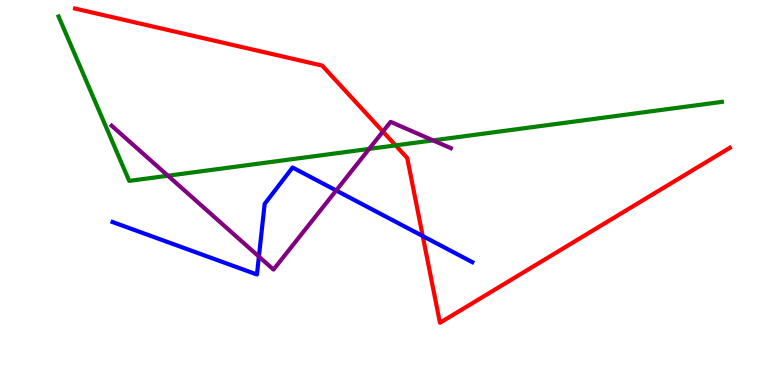[{'lines': ['blue', 'red'], 'intersections': [{'x': 5.45, 'y': 3.87}]}, {'lines': ['green', 'red'], 'intersections': [{'x': 5.1, 'y': 6.22}]}, {'lines': ['purple', 'red'], 'intersections': [{'x': 4.94, 'y': 6.58}]}, {'lines': ['blue', 'green'], 'intersections': []}, {'lines': ['blue', 'purple'], 'intersections': [{'x': 3.34, 'y': 3.34}, {'x': 4.34, 'y': 5.05}]}, {'lines': ['green', 'purple'], 'intersections': [{'x': 2.17, 'y': 5.44}, {'x': 4.76, 'y': 6.13}, {'x': 5.59, 'y': 6.35}]}]